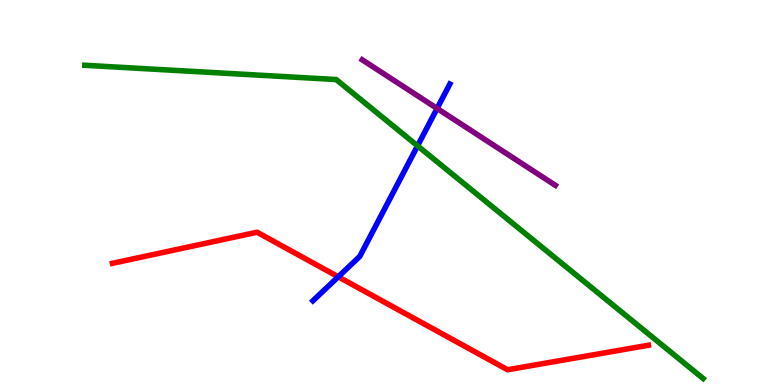[{'lines': ['blue', 'red'], 'intersections': [{'x': 4.36, 'y': 2.81}]}, {'lines': ['green', 'red'], 'intersections': []}, {'lines': ['purple', 'red'], 'intersections': []}, {'lines': ['blue', 'green'], 'intersections': [{'x': 5.39, 'y': 6.21}]}, {'lines': ['blue', 'purple'], 'intersections': [{'x': 5.64, 'y': 7.18}]}, {'lines': ['green', 'purple'], 'intersections': []}]